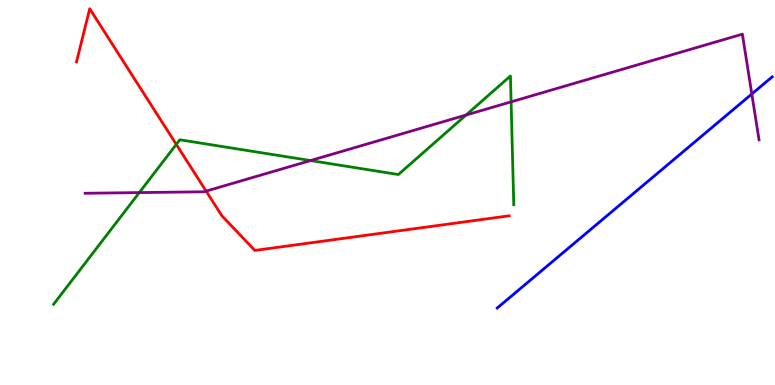[{'lines': ['blue', 'red'], 'intersections': []}, {'lines': ['green', 'red'], 'intersections': [{'x': 2.27, 'y': 6.25}]}, {'lines': ['purple', 'red'], 'intersections': [{'x': 2.66, 'y': 5.04}]}, {'lines': ['blue', 'green'], 'intersections': []}, {'lines': ['blue', 'purple'], 'intersections': [{'x': 9.7, 'y': 7.56}]}, {'lines': ['green', 'purple'], 'intersections': [{'x': 1.8, 'y': 5.0}, {'x': 4.01, 'y': 5.83}, {'x': 6.01, 'y': 7.01}, {'x': 6.59, 'y': 7.35}]}]